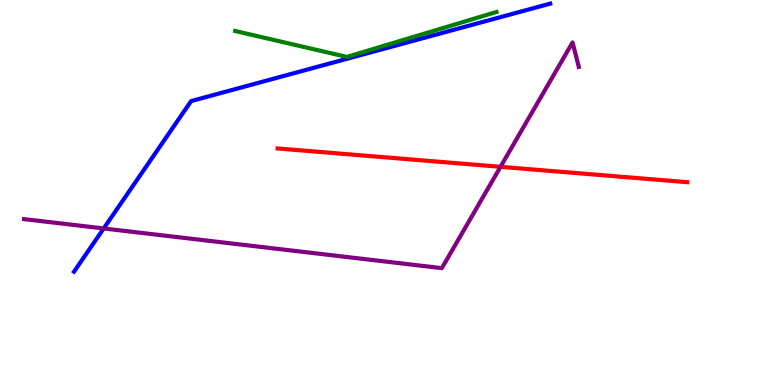[{'lines': ['blue', 'red'], 'intersections': []}, {'lines': ['green', 'red'], 'intersections': []}, {'lines': ['purple', 'red'], 'intersections': [{'x': 6.46, 'y': 5.67}]}, {'lines': ['blue', 'green'], 'intersections': []}, {'lines': ['blue', 'purple'], 'intersections': [{'x': 1.34, 'y': 4.07}]}, {'lines': ['green', 'purple'], 'intersections': []}]